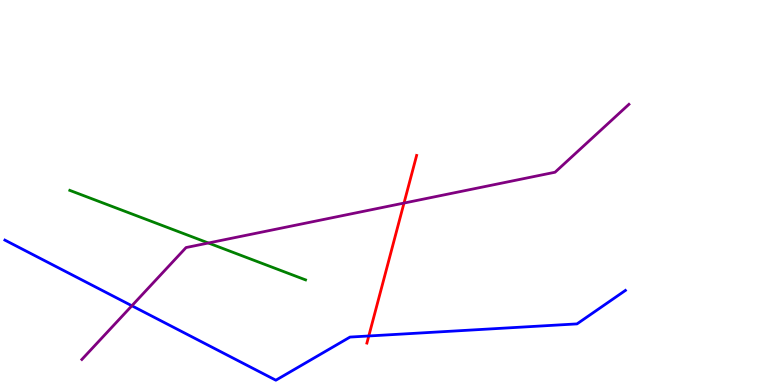[{'lines': ['blue', 'red'], 'intersections': [{'x': 4.76, 'y': 1.27}]}, {'lines': ['green', 'red'], 'intersections': []}, {'lines': ['purple', 'red'], 'intersections': [{'x': 5.21, 'y': 4.73}]}, {'lines': ['blue', 'green'], 'intersections': []}, {'lines': ['blue', 'purple'], 'intersections': [{'x': 1.7, 'y': 2.06}]}, {'lines': ['green', 'purple'], 'intersections': [{'x': 2.69, 'y': 3.69}]}]